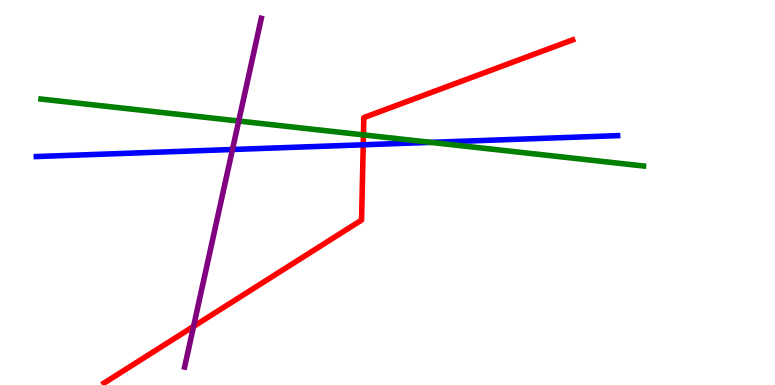[{'lines': ['blue', 'red'], 'intersections': [{'x': 4.69, 'y': 6.24}]}, {'lines': ['green', 'red'], 'intersections': [{'x': 4.69, 'y': 6.5}]}, {'lines': ['purple', 'red'], 'intersections': [{'x': 2.5, 'y': 1.52}]}, {'lines': ['blue', 'green'], 'intersections': [{'x': 5.56, 'y': 6.3}]}, {'lines': ['blue', 'purple'], 'intersections': [{'x': 3.0, 'y': 6.12}]}, {'lines': ['green', 'purple'], 'intersections': [{'x': 3.08, 'y': 6.86}]}]